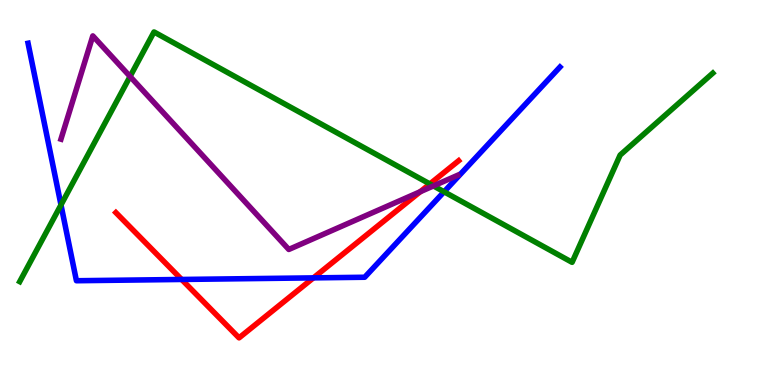[{'lines': ['blue', 'red'], 'intersections': [{'x': 2.34, 'y': 2.74}, {'x': 4.04, 'y': 2.78}]}, {'lines': ['green', 'red'], 'intersections': [{'x': 5.55, 'y': 5.22}]}, {'lines': ['purple', 'red'], 'intersections': [{'x': 5.42, 'y': 5.02}]}, {'lines': ['blue', 'green'], 'intersections': [{'x': 0.787, 'y': 4.68}, {'x': 5.73, 'y': 5.02}]}, {'lines': ['blue', 'purple'], 'intersections': []}, {'lines': ['green', 'purple'], 'intersections': [{'x': 1.68, 'y': 8.01}, {'x': 5.59, 'y': 5.17}]}]